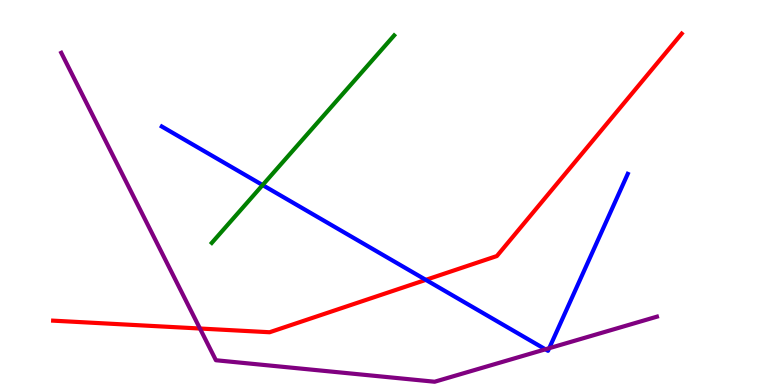[{'lines': ['blue', 'red'], 'intersections': [{'x': 5.49, 'y': 2.73}]}, {'lines': ['green', 'red'], 'intersections': []}, {'lines': ['purple', 'red'], 'intersections': [{'x': 2.58, 'y': 1.47}]}, {'lines': ['blue', 'green'], 'intersections': [{'x': 3.39, 'y': 5.19}]}, {'lines': ['blue', 'purple'], 'intersections': [{'x': 7.04, 'y': 0.927}, {'x': 7.09, 'y': 0.956}]}, {'lines': ['green', 'purple'], 'intersections': []}]